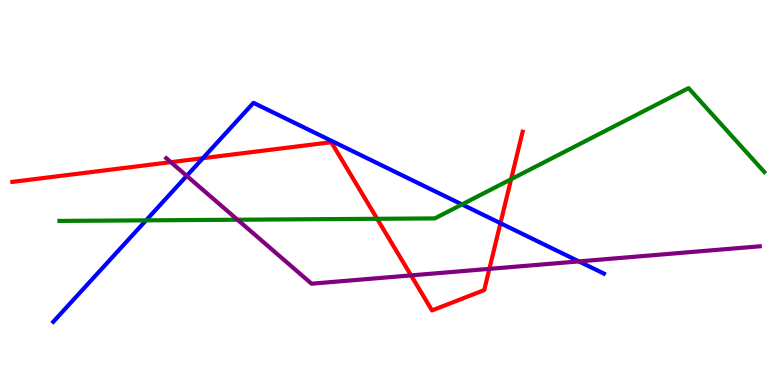[{'lines': ['blue', 'red'], 'intersections': [{'x': 2.62, 'y': 5.89}, {'x': 6.46, 'y': 4.2}]}, {'lines': ['green', 'red'], 'intersections': [{'x': 4.87, 'y': 4.32}, {'x': 6.59, 'y': 5.34}]}, {'lines': ['purple', 'red'], 'intersections': [{'x': 2.2, 'y': 5.79}, {'x': 5.3, 'y': 2.85}, {'x': 6.31, 'y': 3.02}]}, {'lines': ['blue', 'green'], 'intersections': [{'x': 1.88, 'y': 4.28}, {'x': 5.96, 'y': 4.69}]}, {'lines': ['blue', 'purple'], 'intersections': [{'x': 2.41, 'y': 5.43}, {'x': 7.47, 'y': 3.21}]}, {'lines': ['green', 'purple'], 'intersections': [{'x': 3.06, 'y': 4.29}]}]